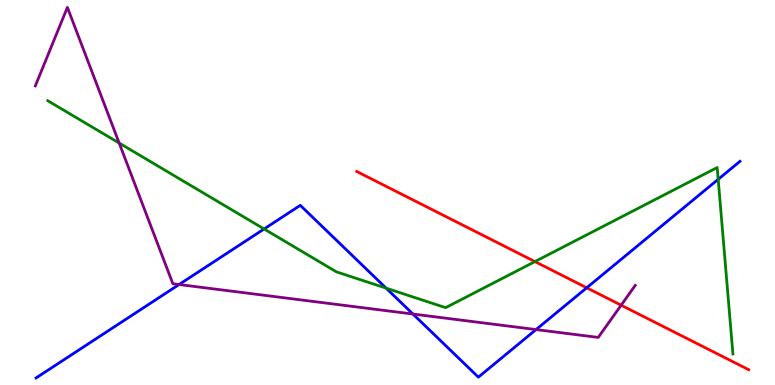[{'lines': ['blue', 'red'], 'intersections': [{'x': 7.57, 'y': 2.53}]}, {'lines': ['green', 'red'], 'intersections': [{'x': 6.9, 'y': 3.21}]}, {'lines': ['purple', 'red'], 'intersections': [{'x': 8.01, 'y': 2.07}]}, {'lines': ['blue', 'green'], 'intersections': [{'x': 3.41, 'y': 4.05}, {'x': 4.98, 'y': 2.52}, {'x': 9.27, 'y': 5.34}]}, {'lines': ['blue', 'purple'], 'intersections': [{'x': 2.31, 'y': 2.61}, {'x': 5.33, 'y': 1.84}, {'x': 6.92, 'y': 1.44}]}, {'lines': ['green', 'purple'], 'intersections': [{'x': 1.54, 'y': 6.28}]}]